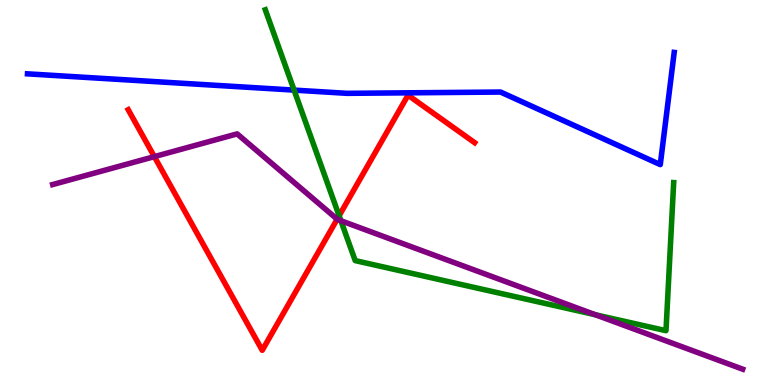[{'lines': ['blue', 'red'], 'intersections': []}, {'lines': ['green', 'red'], 'intersections': [{'x': 4.38, 'y': 4.4}]}, {'lines': ['purple', 'red'], 'intersections': [{'x': 1.99, 'y': 5.93}, {'x': 4.35, 'y': 4.31}]}, {'lines': ['blue', 'green'], 'intersections': [{'x': 3.79, 'y': 7.66}]}, {'lines': ['blue', 'purple'], 'intersections': []}, {'lines': ['green', 'purple'], 'intersections': [{'x': 4.4, 'y': 4.27}, {'x': 7.68, 'y': 1.82}]}]